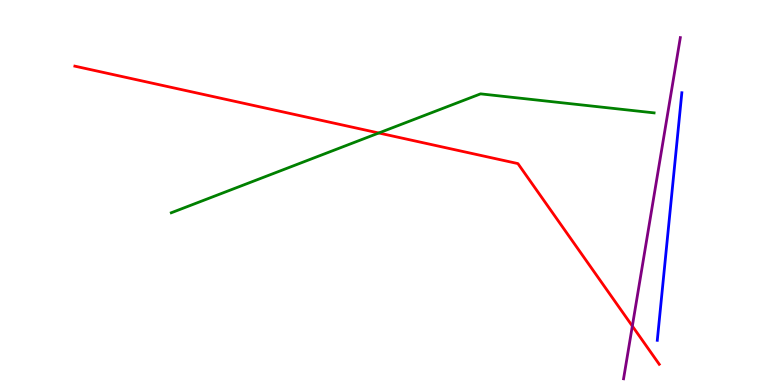[{'lines': ['blue', 'red'], 'intersections': []}, {'lines': ['green', 'red'], 'intersections': [{'x': 4.89, 'y': 6.55}]}, {'lines': ['purple', 'red'], 'intersections': [{'x': 8.16, 'y': 1.53}]}, {'lines': ['blue', 'green'], 'intersections': []}, {'lines': ['blue', 'purple'], 'intersections': []}, {'lines': ['green', 'purple'], 'intersections': []}]